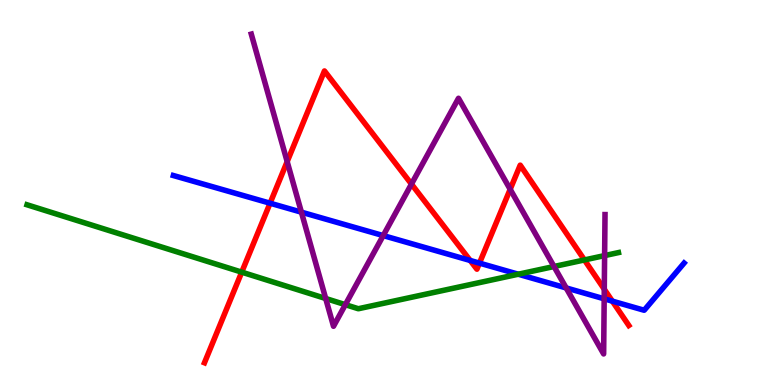[{'lines': ['blue', 'red'], 'intersections': [{'x': 3.48, 'y': 4.72}, {'x': 6.07, 'y': 3.23}, {'x': 6.19, 'y': 3.17}, {'x': 7.9, 'y': 2.18}]}, {'lines': ['green', 'red'], 'intersections': [{'x': 3.12, 'y': 2.93}, {'x': 7.54, 'y': 3.25}]}, {'lines': ['purple', 'red'], 'intersections': [{'x': 3.71, 'y': 5.8}, {'x': 5.31, 'y': 5.22}, {'x': 6.58, 'y': 5.08}, {'x': 7.8, 'y': 2.49}]}, {'lines': ['blue', 'green'], 'intersections': [{'x': 6.69, 'y': 2.88}]}, {'lines': ['blue', 'purple'], 'intersections': [{'x': 3.89, 'y': 4.49}, {'x': 4.94, 'y': 3.88}, {'x': 7.31, 'y': 2.52}, {'x': 7.8, 'y': 2.24}]}, {'lines': ['green', 'purple'], 'intersections': [{'x': 4.2, 'y': 2.25}, {'x': 4.46, 'y': 2.09}, {'x': 7.15, 'y': 3.08}, {'x': 7.8, 'y': 3.36}]}]